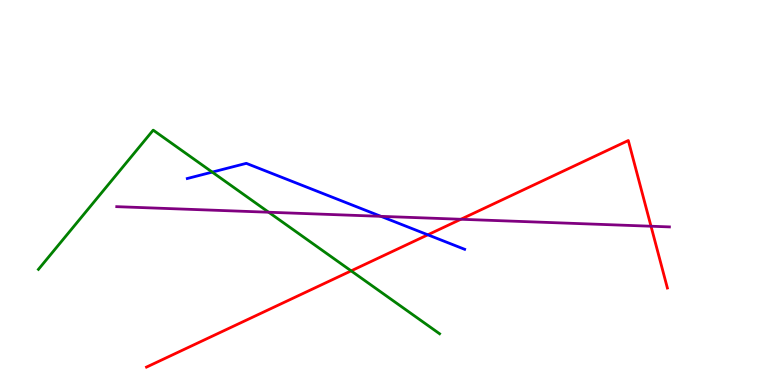[{'lines': ['blue', 'red'], 'intersections': [{'x': 5.52, 'y': 3.9}]}, {'lines': ['green', 'red'], 'intersections': [{'x': 4.53, 'y': 2.96}]}, {'lines': ['purple', 'red'], 'intersections': [{'x': 5.95, 'y': 4.3}, {'x': 8.4, 'y': 4.12}]}, {'lines': ['blue', 'green'], 'intersections': [{'x': 2.74, 'y': 5.53}]}, {'lines': ['blue', 'purple'], 'intersections': [{'x': 4.92, 'y': 4.38}]}, {'lines': ['green', 'purple'], 'intersections': [{'x': 3.47, 'y': 4.49}]}]